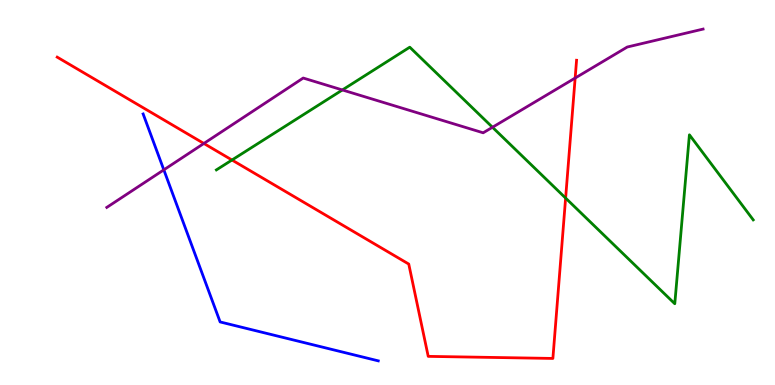[{'lines': ['blue', 'red'], 'intersections': []}, {'lines': ['green', 'red'], 'intersections': [{'x': 2.99, 'y': 5.84}, {'x': 7.3, 'y': 4.86}]}, {'lines': ['purple', 'red'], 'intersections': [{'x': 2.63, 'y': 6.27}, {'x': 7.42, 'y': 7.97}]}, {'lines': ['blue', 'green'], 'intersections': []}, {'lines': ['blue', 'purple'], 'intersections': [{'x': 2.11, 'y': 5.59}]}, {'lines': ['green', 'purple'], 'intersections': [{'x': 4.42, 'y': 7.66}, {'x': 6.35, 'y': 6.69}]}]